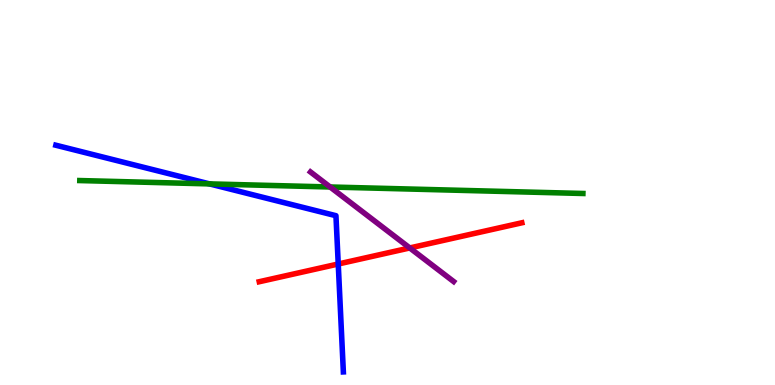[{'lines': ['blue', 'red'], 'intersections': [{'x': 4.36, 'y': 3.14}]}, {'lines': ['green', 'red'], 'intersections': []}, {'lines': ['purple', 'red'], 'intersections': [{'x': 5.29, 'y': 3.56}]}, {'lines': ['blue', 'green'], 'intersections': [{'x': 2.7, 'y': 5.22}]}, {'lines': ['blue', 'purple'], 'intersections': []}, {'lines': ['green', 'purple'], 'intersections': [{'x': 4.26, 'y': 5.14}]}]